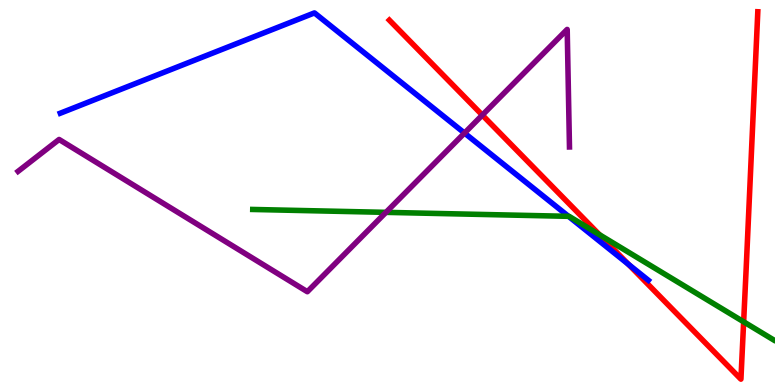[{'lines': ['blue', 'red'], 'intersections': [{'x': 8.11, 'y': 3.13}]}, {'lines': ['green', 'red'], 'intersections': [{'x': 7.73, 'y': 3.9}, {'x': 9.6, 'y': 1.64}]}, {'lines': ['purple', 'red'], 'intersections': [{'x': 6.22, 'y': 7.01}]}, {'lines': ['blue', 'green'], 'intersections': [{'x': 7.34, 'y': 4.38}]}, {'lines': ['blue', 'purple'], 'intersections': [{'x': 5.99, 'y': 6.54}]}, {'lines': ['green', 'purple'], 'intersections': [{'x': 4.98, 'y': 4.48}]}]